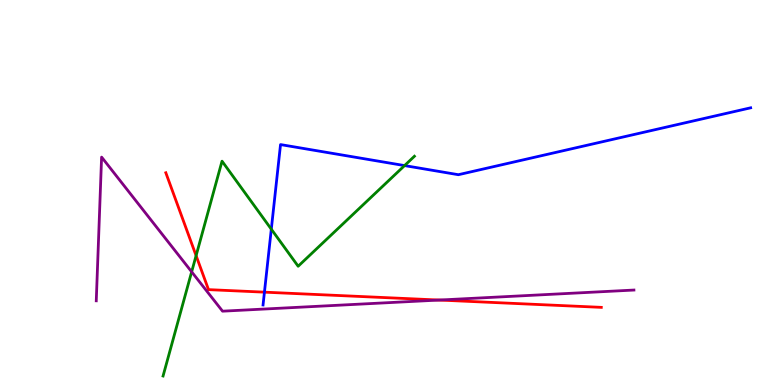[{'lines': ['blue', 'red'], 'intersections': [{'x': 3.41, 'y': 2.41}]}, {'lines': ['green', 'red'], 'intersections': [{'x': 2.53, 'y': 3.36}]}, {'lines': ['purple', 'red'], 'intersections': [{'x': 5.67, 'y': 2.21}]}, {'lines': ['blue', 'green'], 'intersections': [{'x': 3.5, 'y': 4.05}, {'x': 5.22, 'y': 5.7}]}, {'lines': ['blue', 'purple'], 'intersections': []}, {'lines': ['green', 'purple'], 'intersections': [{'x': 2.47, 'y': 2.94}]}]